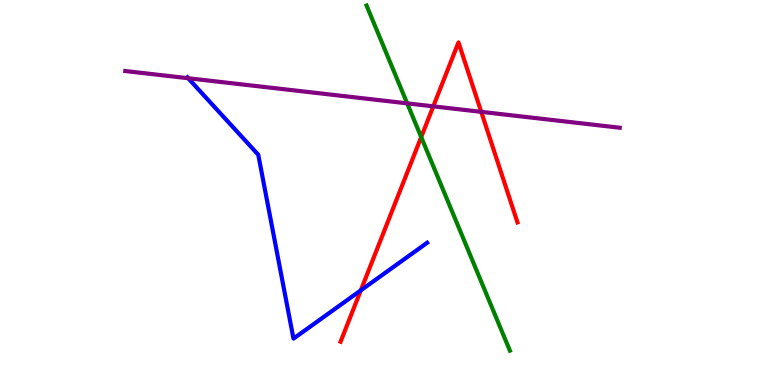[{'lines': ['blue', 'red'], 'intersections': [{'x': 4.66, 'y': 2.46}]}, {'lines': ['green', 'red'], 'intersections': [{'x': 5.43, 'y': 6.44}]}, {'lines': ['purple', 'red'], 'intersections': [{'x': 5.59, 'y': 7.24}, {'x': 6.21, 'y': 7.09}]}, {'lines': ['blue', 'green'], 'intersections': []}, {'lines': ['blue', 'purple'], 'intersections': [{'x': 2.43, 'y': 7.97}]}, {'lines': ['green', 'purple'], 'intersections': [{'x': 5.25, 'y': 7.32}]}]